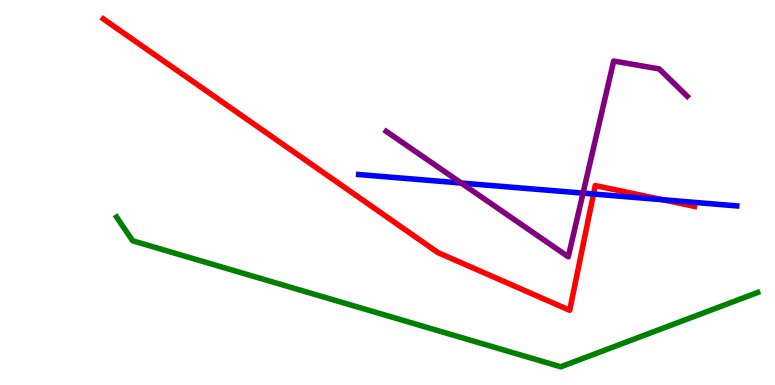[{'lines': ['blue', 'red'], 'intersections': [{'x': 7.66, 'y': 4.96}, {'x': 8.55, 'y': 4.81}]}, {'lines': ['green', 'red'], 'intersections': []}, {'lines': ['purple', 'red'], 'intersections': []}, {'lines': ['blue', 'green'], 'intersections': []}, {'lines': ['blue', 'purple'], 'intersections': [{'x': 5.95, 'y': 5.25}, {'x': 7.52, 'y': 4.98}]}, {'lines': ['green', 'purple'], 'intersections': []}]